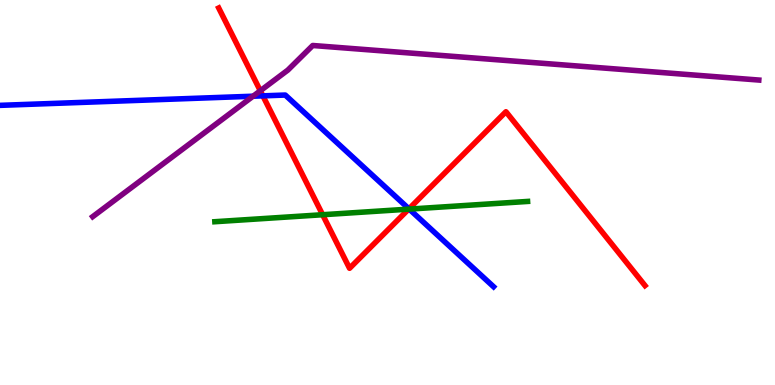[{'lines': ['blue', 'red'], 'intersections': [{'x': 3.39, 'y': 7.51}, {'x': 5.28, 'y': 4.58}]}, {'lines': ['green', 'red'], 'intersections': [{'x': 4.16, 'y': 4.42}, {'x': 5.27, 'y': 4.57}]}, {'lines': ['purple', 'red'], 'intersections': [{'x': 3.36, 'y': 7.64}]}, {'lines': ['blue', 'green'], 'intersections': [{'x': 5.28, 'y': 4.57}]}, {'lines': ['blue', 'purple'], 'intersections': [{'x': 3.27, 'y': 7.5}]}, {'lines': ['green', 'purple'], 'intersections': []}]